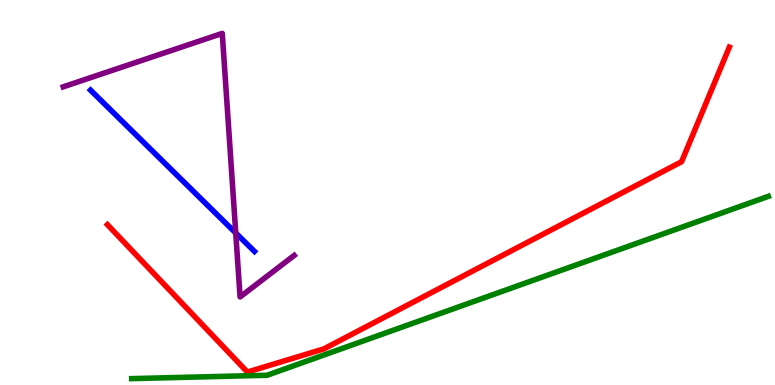[{'lines': ['blue', 'red'], 'intersections': []}, {'lines': ['green', 'red'], 'intersections': []}, {'lines': ['purple', 'red'], 'intersections': []}, {'lines': ['blue', 'green'], 'intersections': []}, {'lines': ['blue', 'purple'], 'intersections': [{'x': 3.04, 'y': 3.95}]}, {'lines': ['green', 'purple'], 'intersections': []}]